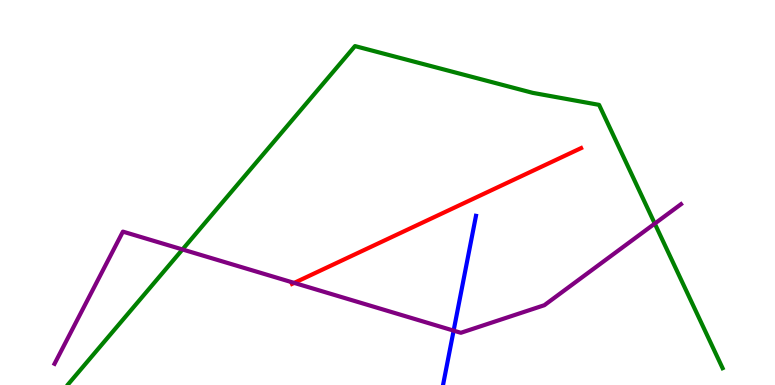[{'lines': ['blue', 'red'], 'intersections': []}, {'lines': ['green', 'red'], 'intersections': []}, {'lines': ['purple', 'red'], 'intersections': [{'x': 3.8, 'y': 2.65}]}, {'lines': ['blue', 'green'], 'intersections': []}, {'lines': ['blue', 'purple'], 'intersections': [{'x': 5.85, 'y': 1.41}]}, {'lines': ['green', 'purple'], 'intersections': [{'x': 2.35, 'y': 3.52}, {'x': 8.45, 'y': 4.19}]}]